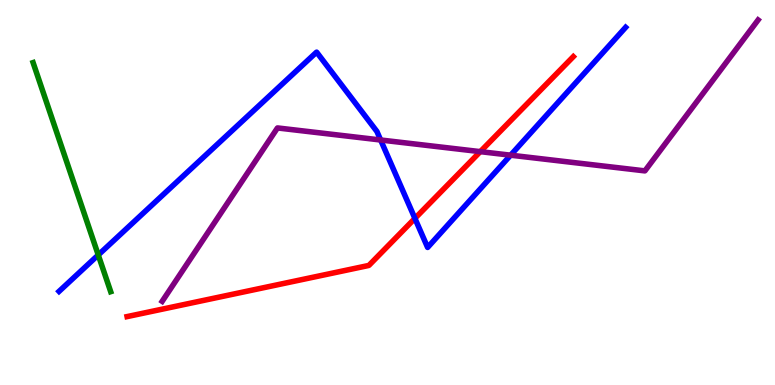[{'lines': ['blue', 'red'], 'intersections': [{'x': 5.35, 'y': 4.33}]}, {'lines': ['green', 'red'], 'intersections': []}, {'lines': ['purple', 'red'], 'intersections': [{'x': 6.2, 'y': 6.06}]}, {'lines': ['blue', 'green'], 'intersections': [{'x': 1.27, 'y': 3.38}]}, {'lines': ['blue', 'purple'], 'intersections': [{'x': 4.91, 'y': 6.36}, {'x': 6.59, 'y': 5.97}]}, {'lines': ['green', 'purple'], 'intersections': []}]